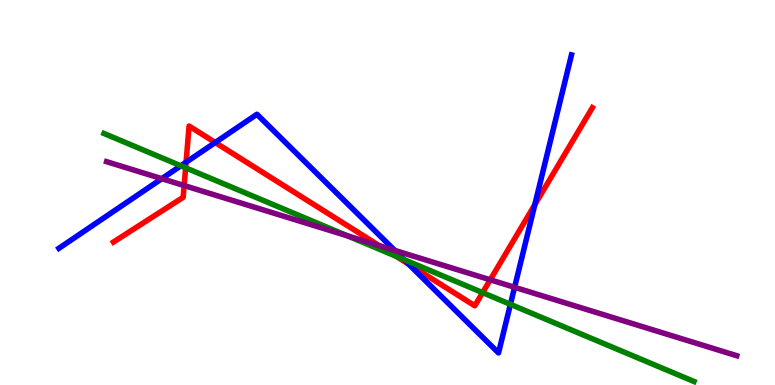[{'lines': ['blue', 'red'], 'intersections': [{'x': 2.4, 'y': 5.79}, {'x': 2.78, 'y': 6.3}, {'x': 5.27, 'y': 3.14}, {'x': 6.9, 'y': 4.68}]}, {'lines': ['green', 'red'], 'intersections': [{'x': 2.4, 'y': 5.64}, {'x': 5.11, 'y': 3.34}, {'x': 6.23, 'y': 2.4}]}, {'lines': ['purple', 'red'], 'intersections': [{'x': 2.38, 'y': 5.18}, {'x': 4.89, 'y': 3.62}, {'x': 6.33, 'y': 2.73}]}, {'lines': ['blue', 'green'], 'intersections': [{'x': 2.33, 'y': 5.69}, {'x': 5.21, 'y': 3.26}, {'x': 6.59, 'y': 2.1}]}, {'lines': ['blue', 'purple'], 'intersections': [{'x': 2.09, 'y': 5.36}, {'x': 5.09, 'y': 3.5}, {'x': 6.64, 'y': 2.54}]}, {'lines': ['green', 'purple'], 'intersections': [{'x': 4.48, 'y': 3.87}]}]